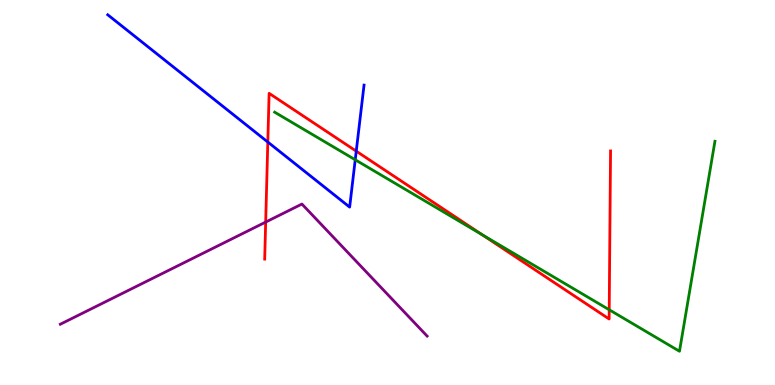[{'lines': ['blue', 'red'], 'intersections': [{'x': 3.46, 'y': 6.31}, {'x': 4.6, 'y': 6.07}]}, {'lines': ['green', 'red'], 'intersections': [{'x': 6.22, 'y': 3.9}, {'x': 7.86, 'y': 1.95}]}, {'lines': ['purple', 'red'], 'intersections': [{'x': 3.43, 'y': 4.23}]}, {'lines': ['blue', 'green'], 'intersections': [{'x': 4.58, 'y': 5.85}]}, {'lines': ['blue', 'purple'], 'intersections': []}, {'lines': ['green', 'purple'], 'intersections': []}]